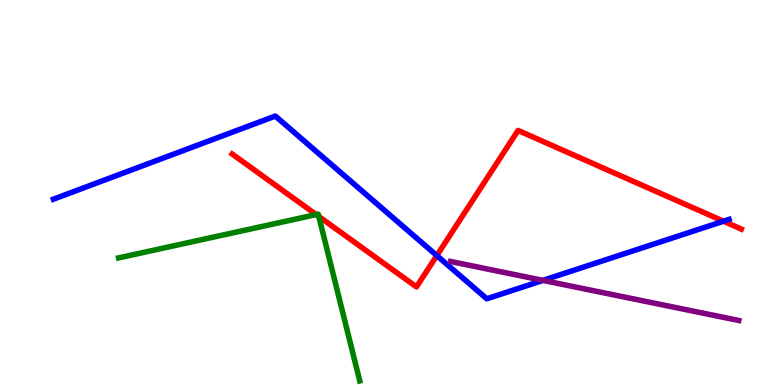[{'lines': ['blue', 'red'], 'intersections': [{'x': 5.64, 'y': 3.36}, {'x': 9.34, 'y': 4.25}]}, {'lines': ['green', 'red'], 'intersections': [{'x': 4.08, 'y': 4.43}, {'x': 4.11, 'y': 4.38}]}, {'lines': ['purple', 'red'], 'intersections': []}, {'lines': ['blue', 'green'], 'intersections': []}, {'lines': ['blue', 'purple'], 'intersections': [{'x': 7.01, 'y': 2.72}]}, {'lines': ['green', 'purple'], 'intersections': []}]